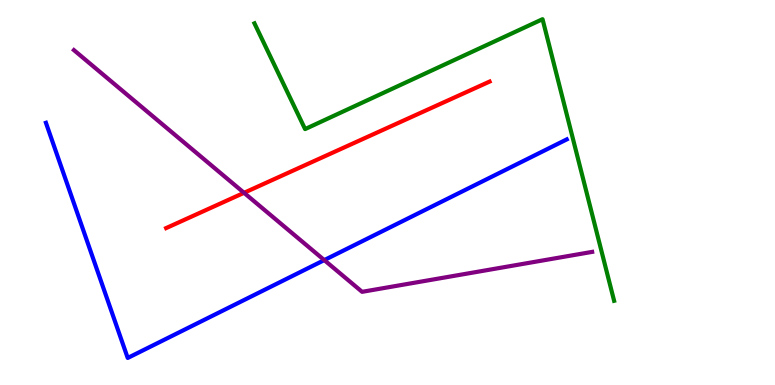[{'lines': ['blue', 'red'], 'intersections': []}, {'lines': ['green', 'red'], 'intersections': []}, {'lines': ['purple', 'red'], 'intersections': [{'x': 3.15, 'y': 4.99}]}, {'lines': ['blue', 'green'], 'intersections': []}, {'lines': ['blue', 'purple'], 'intersections': [{'x': 4.18, 'y': 3.24}]}, {'lines': ['green', 'purple'], 'intersections': []}]